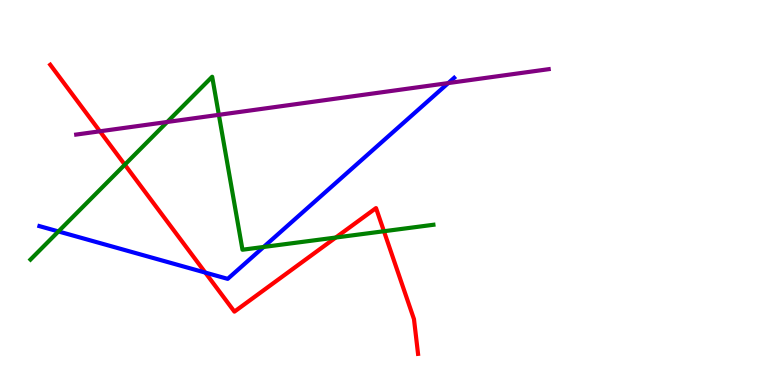[{'lines': ['blue', 'red'], 'intersections': [{'x': 2.65, 'y': 2.92}]}, {'lines': ['green', 'red'], 'intersections': [{'x': 1.61, 'y': 5.72}, {'x': 4.33, 'y': 3.83}, {'x': 4.95, 'y': 3.99}]}, {'lines': ['purple', 'red'], 'intersections': [{'x': 1.29, 'y': 6.59}]}, {'lines': ['blue', 'green'], 'intersections': [{'x': 0.754, 'y': 3.99}, {'x': 3.4, 'y': 3.59}]}, {'lines': ['blue', 'purple'], 'intersections': [{'x': 5.78, 'y': 7.84}]}, {'lines': ['green', 'purple'], 'intersections': [{'x': 2.16, 'y': 6.83}, {'x': 2.82, 'y': 7.02}]}]